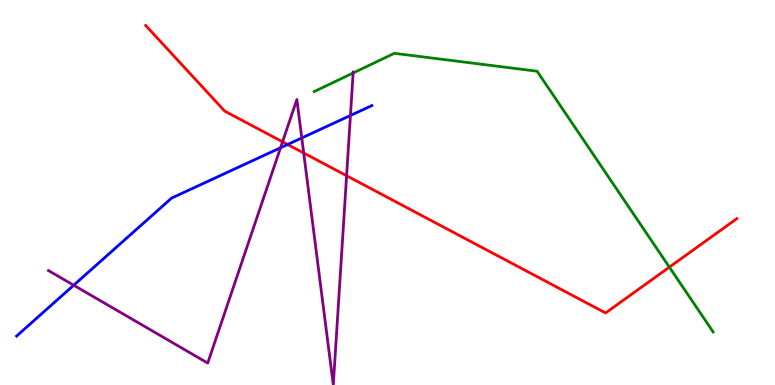[{'lines': ['blue', 'red'], 'intersections': [{'x': 3.71, 'y': 6.25}]}, {'lines': ['green', 'red'], 'intersections': [{'x': 8.64, 'y': 3.06}]}, {'lines': ['purple', 'red'], 'intersections': [{'x': 3.65, 'y': 6.32}, {'x': 3.92, 'y': 6.03}, {'x': 4.47, 'y': 5.44}]}, {'lines': ['blue', 'green'], 'intersections': []}, {'lines': ['blue', 'purple'], 'intersections': [{'x': 0.951, 'y': 2.59}, {'x': 3.62, 'y': 6.16}, {'x': 3.89, 'y': 6.42}, {'x': 4.52, 'y': 7.0}]}, {'lines': ['green', 'purple'], 'intersections': [{'x': 4.56, 'y': 8.1}]}]